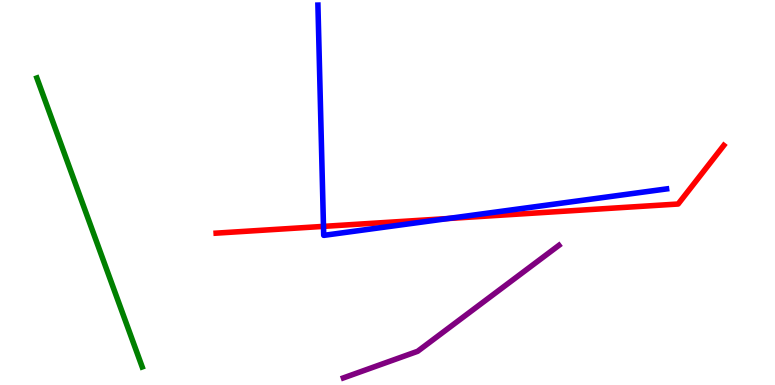[{'lines': ['blue', 'red'], 'intersections': [{'x': 4.17, 'y': 4.12}, {'x': 5.78, 'y': 4.32}]}, {'lines': ['green', 'red'], 'intersections': []}, {'lines': ['purple', 'red'], 'intersections': []}, {'lines': ['blue', 'green'], 'intersections': []}, {'lines': ['blue', 'purple'], 'intersections': []}, {'lines': ['green', 'purple'], 'intersections': []}]